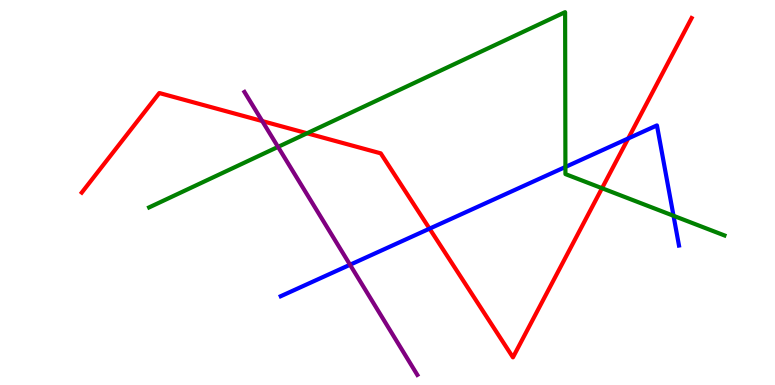[{'lines': ['blue', 'red'], 'intersections': [{'x': 5.54, 'y': 4.06}, {'x': 8.11, 'y': 6.4}]}, {'lines': ['green', 'red'], 'intersections': [{'x': 3.96, 'y': 6.54}, {'x': 7.77, 'y': 5.11}]}, {'lines': ['purple', 'red'], 'intersections': [{'x': 3.38, 'y': 6.86}]}, {'lines': ['blue', 'green'], 'intersections': [{'x': 7.3, 'y': 5.66}, {'x': 8.69, 'y': 4.4}]}, {'lines': ['blue', 'purple'], 'intersections': [{'x': 4.52, 'y': 3.12}]}, {'lines': ['green', 'purple'], 'intersections': [{'x': 3.59, 'y': 6.18}]}]